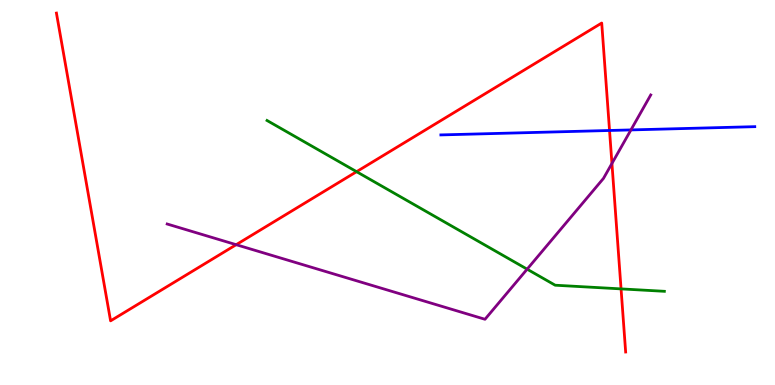[{'lines': ['blue', 'red'], 'intersections': [{'x': 7.86, 'y': 6.61}]}, {'lines': ['green', 'red'], 'intersections': [{'x': 4.6, 'y': 5.54}, {'x': 8.01, 'y': 2.5}]}, {'lines': ['purple', 'red'], 'intersections': [{'x': 3.05, 'y': 3.64}, {'x': 7.9, 'y': 5.75}]}, {'lines': ['blue', 'green'], 'intersections': []}, {'lines': ['blue', 'purple'], 'intersections': [{'x': 8.14, 'y': 6.63}]}, {'lines': ['green', 'purple'], 'intersections': [{'x': 6.8, 'y': 3.01}]}]